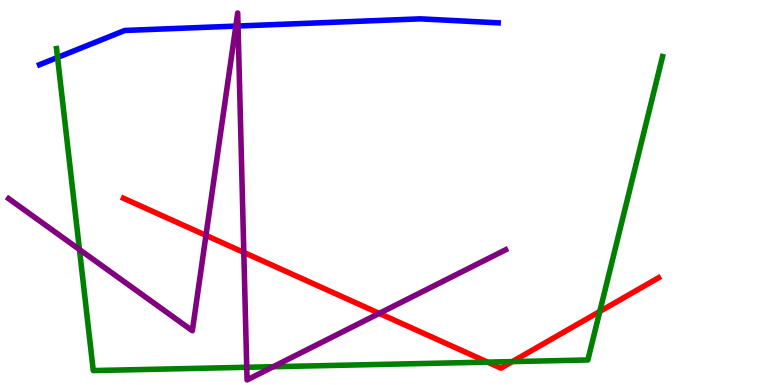[{'lines': ['blue', 'red'], 'intersections': []}, {'lines': ['green', 'red'], 'intersections': [{'x': 6.29, 'y': 0.594}, {'x': 6.61, 'y': 0.608}, {'x': 7.74, 'y': 1.91}]}, {'lines': ['purple', 'red'], 'intersections': [{'x': 2.66, 'y': 3.89}, {'x': 3.15, 'y': 3.44}, {'x': 4.89, 'y': 1.86}]}, {'lines': ['blue', 'green'], 'intersections': [{'x': 0.743, 'y': 8.51}]}, {'lines': ['blue', 'purple'], 'intersections': [{'x': 3.04, 'y': 9.32}, {'x': 3.07, 'y': 9.32}]}, {'lines': ['green', 'purple'], 'intersections': [{'x': 1.03, 'y': 3.52}, {'x': 3.18, 'y': 0.46}, {'x': 3.53, 'y': 0.475}]}]